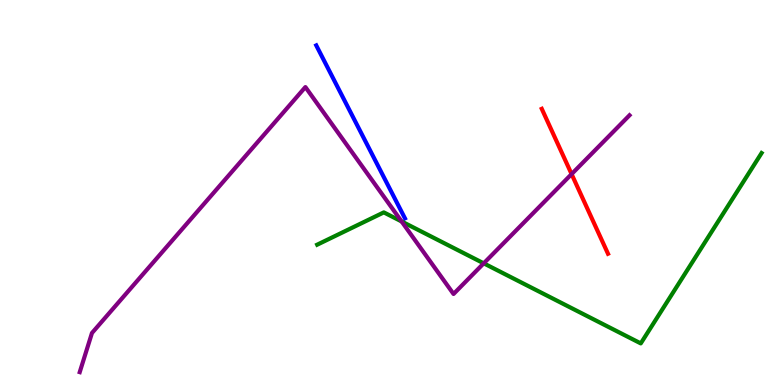[{'lines': ['blue', 'red'], 'intersections': []}, {'lines': ['green', 'red'], 'intersections': []}, {'lines': ['purple', 'red'], 'intersections': [{'x': 7.38, 'y': 5.48}]}, {'lines': ['blue', 'green'], 'intersections': []}, {'lines': ['blue', 'purple'], 'intersections': []}, {'lines': ['green', 'purple'], 'intersections': [{'x': 5.18, 'y': 4.25}, {'x': 6.24, 'y': 3.16}]}]